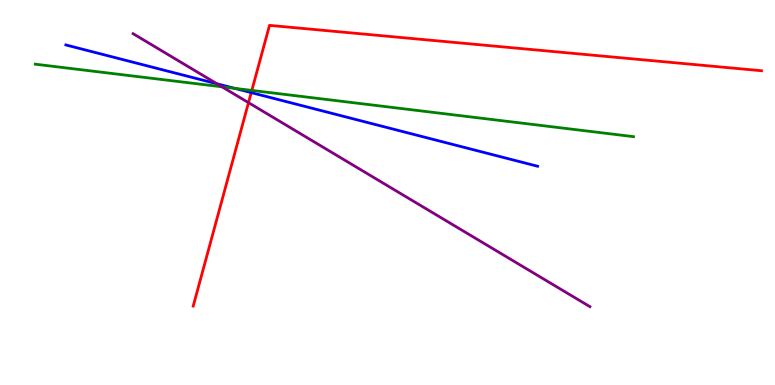[{'lines': ['blue', 'red'], 'intersections': [{'x': 3.24, 'y': 7.59}]}, {'lines': ['green', 'red'], 'intersections': [{'x': 3.25, 'y': 7.65}]}, {'lines': ['purple', 'red'], 'intersections': [{'x': 3.21, 'y': 7.33}]}, {'lines': ['blue', 'green'], 'intersections': [{'x': 3.03, 'y': 7.71}]}, {'lines': ['blue', 'purple'], 'intersections': [{'x': 2.8, 'y': 7.82}]}, {'lines': ['green', 'purple'], 'intersections': [{'x': 2.86, 'y': 7.75}]}]